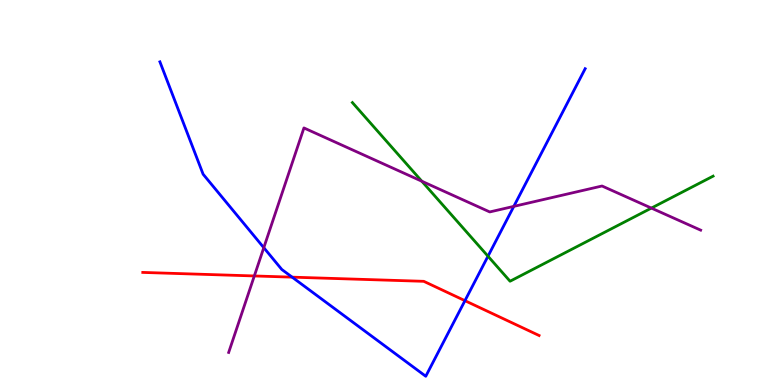[{'lines': ['blue', 'red'], 'intersections': [{'x': 3.77, 'y': 2.8}, {'x': 6.0, 'y': 2.19}]}, {'lines': ['green', 'red'], 'intersections': []}, {'lines': ['purple', 'red'], 'intersections': [{'x': 3.28, 'y': 2.83}]}, {'lines': ['blue', 'green'], 'intersections': [{'x': 6.3, 'y': 3.35}]}, {'lines': ['blue', 'purple'], 'intersections': [{'x': 3.4, 'y': 3.57}, {'x': 6.63, 'y': 4.64}]}, {'lines': ['green', 'purple'], 'intersections': [{'x': 5.44, 'y': 5.29}, {'x': 8.4, 'y': 4.59}]}]